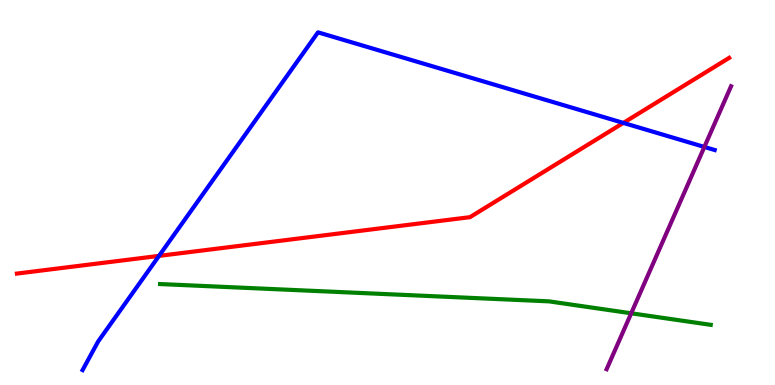[{'lines': ['blue', 'red'], 'intersections': [{'x': 2.05, 'y': 3.35}, {'x': 8.04, 'y': 6.81}]}, {'lines': ['green', 'red'], 'intersections': []}, {'lines': ['purple', 'red'], 'intersections': []}, {'lines': ['blue', 'green'], 'intersections': []}, {'lines': ['blue', 'purple'], 'intersections': [{'x': 9.09, 'y': 6.18}]}, {'lines': ['green', 'purple'], 'intersections': [{'x': 8.14, 'y': 1.86}]}]